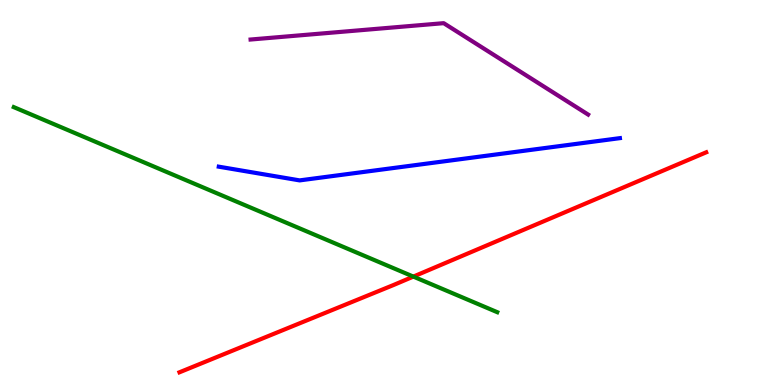[{'lines': ['blue', 'red'], 'intersections': []}, {'lines': ['green', 'red'], 'intersections': [{'x': 5.33, 'y': 2.82}]}, {'lines': ['purple', 'red'], 'intersections': []}, {'lines': ['blue', 'green'], 'intersections': []}, {'lines': ['blue', 'purple'], 'intersections': []}, {'lines': ['green', 'purple'], 'intersections': []}]